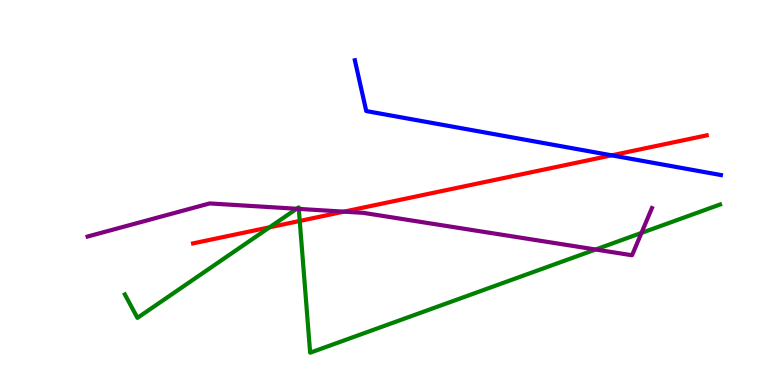[{'lines': ['blue', 'red'], 'intersections': [{'x': 7.89, 'y': 5.97}]}, {'lines': ['green', 'red'], 'intersections': [{'x': 3.48, 'y': 4.1}, {'x': 3.87, 'y': 4.26}]}, {'lines': ['purple', 'red'], 'intersections': [{'x': 4.44, 'y': 4.5}]}, {'lines': ['blue', 'green'], 'intersections': []}, {'lines': ['blue', 'purple'], 'intersections': []}, {'lines': ['green', 'purple'], 'intersections': [{'x': 3.83, 'y': 4.58}, {'x': 3.86, 'y': 4.57}, {'x': 7.69, 'y': 3.52}, {'x': 8.28, 'y': 3.95}]}]